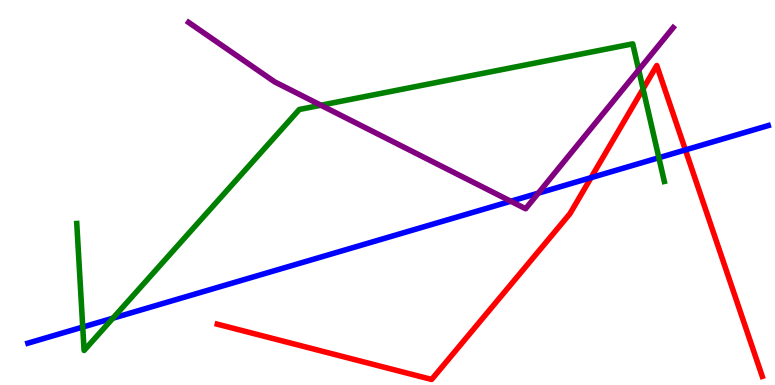[{'lines': ['blue', 'red'], 'intersections': [{'x': 7.63, 'y': 5.39}, {'x': 8.84, 'y': 6.11}]}, {'lines': ['green', 'red'], 'intersections': [{'x': 8.3, 'y': 7.69}]}, {'lines': ['purple', 'red'], 'intersections': []}, {'lines': ['blue', 'green'], 'intersections': [{'x': 1.07, 'y': 1.5}, {'x': 1.46, 'y': 1.74}, {'x': 8.5, 'y': 5.9}]}, {'lines': ['blue', 'purple'], 'intersections': [{'x': 6.59, 'y': 4.77}, {'x': 6.95, 'y': 4.98}]}, {'lines': ['green', 'purple'], 'intersections': [{'x': 4.14, 'y': 7.27}, {'x': 8.24, 'y': 8.18}]}]